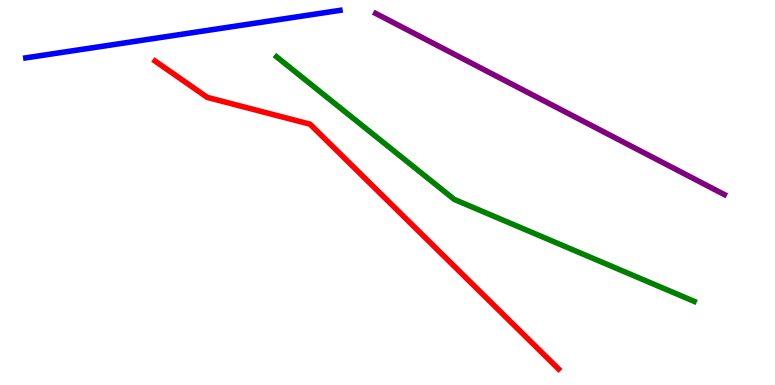[{'lines': ['blue', 'red'], 'intersections': []}, {'lines': ['green', 'red'], 'intersections': []}, {'lines': ['purple', 'red'], 'intersections': []}, {'lines': ['blue', 'green'], 'intersections': []}, {'lines': ['blue', 'purple'], 'intersections': []}, {'lines': ['green', 'purple'], 'intersections': []}]